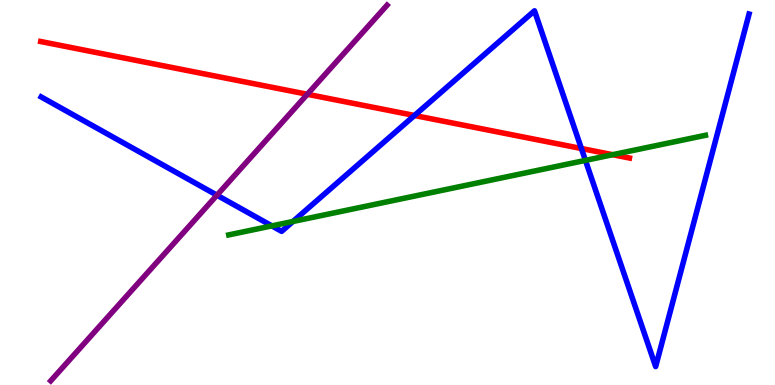[{'lines': ['blue', 'red'], 'intersections': [{'x': 5.35, 'y': 7.0}, {'x': 7.5, 'y': 6.14}]}, {'lines': ['green', 'red'], 'intersections': [{'x': 7.91, 'y': 5.98}]}, {'lines': ['purple', 'red'], 'intersections': [{'x': 3.97, 'y': 7.55}]}, {'lines': ['blue', 'green'], 'intersections': [{'x': 3.51, 'y': 4.13}, {'x': 3.78, 'y': 4.25}, {'x': 7.55, 'y': 5.83}]}, {'lines': ['blue', 'purple'], 'intersections': [{'x': 2.8, 'y': 4.93}]}, {'lines': ['green', 'purple'], 'intersections': []}]